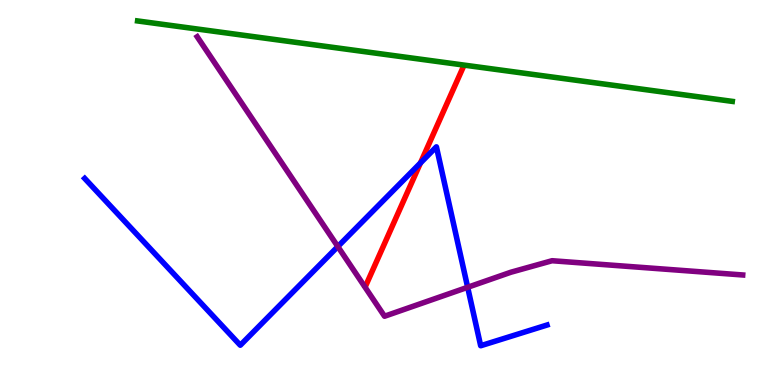[{'lines': ['blue', 'red'], 'intersections': [{'x': 5.43, 'y': 5.77}]}, {'lines': ['green', 'red'], 'intersections': []}, {'lines': ['purple', 'red'], 'intersections': []}, {'lines': ['blue', 'green'], 'intersections': []}, {'lines': ['blue', 'purple'], 'intersections': [{'x': 4.36, 'y': 3.6}, {'x': 6.03, 'y': 2.54}]}, {'lines': ['green', 'purple'], 'intersections': []}]